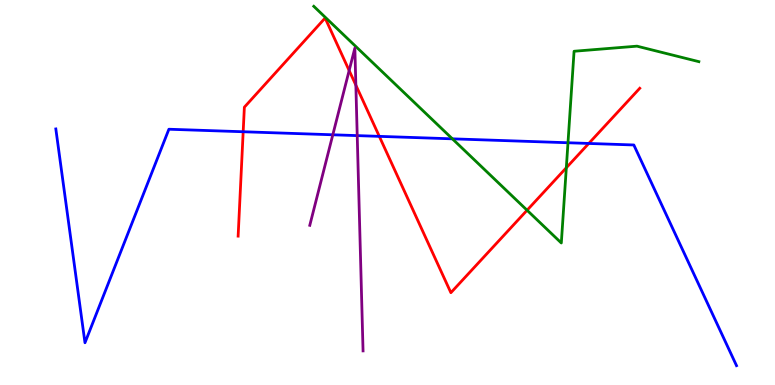[{'lines': ['blue', 'red'], 'intersections': [{'x': 3.14, 'y': 6.58}, {'x': 4.89, 'y': 6.46}, {'x': 7.6, 'y': 6.27}]}, {'lines': ['green', 'red'], 'intersections': [{'x': 6.8, 'y': 4.54}, {'x': 7.31, 'y': 5.64}]}, {'lines': ['purple', 'red'], 'intersections': [{'x': 4.51, 'y': 8.17}, {'x': 4.59, 'y': 7.79}]}, {'lines': ['blue', 'green'], 'intersections': [{'x': 5.84, 'y': 6.39}, {'x': 7.33, 'y': 6.29}]}, {'lines': ['blue', 'purple'], 'intersections': [{'x': 4.29, 'y': 6.5}, {'x': 4.61, 'y': 6.48}]}, {'lines': ['green', 'purple'], 'intersections': []}]